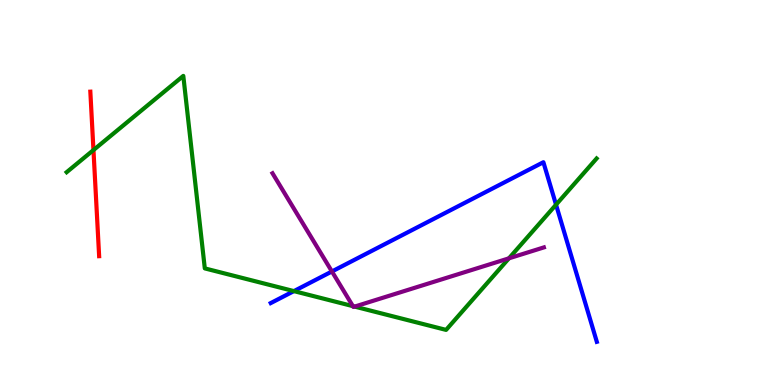[{'lines': ['blue', 'red'], 'intersections': []}, {'lines': ['green', 'red'], 'intersections': [{'x': 1.21, 'y': 6.1}]}, {'lines': ['purple', 'red'], 'intersections': []}, {'lines': ['blue', 'green'], 'intersections': [{'x': 3.79, 'y': 2.44}, {'x': 7.17, 'y': 4.68}]}, {'lines': ['blue', 'purple'], 'intersections': [{'x': 4.28, 'y': 2.95}]}, {'lines': ['green', 'purple'], 'intersections': [{'x': 4.55, 'y': 2.05}, {'x': 4.58, 'y': 2.04}, {'x': 6.57, 'y': 3.29}]}]